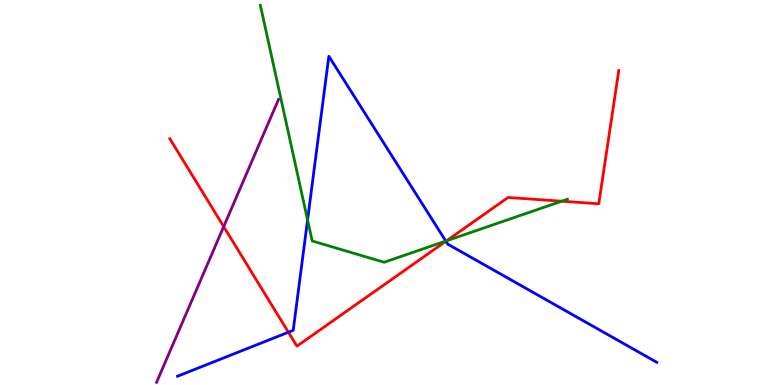[{'lines': ['blue', 'red'], 'intersections': [{'x': 3.72, 'y': 1.37}, {'x': 5.75, 'y': 3.73}]}, {'lines': ['green', 'red'], 'intersections': [{'x': 5.76, 'y': 3.75}, {'x': 7.25, 'y': 4.77}]}, {'lines': ['purple', 'red'], 'intersections': [{'x': 2.89, 'y': 4.11}]}, {'lines': ['blue', 'green'], 'intersections': [{'x': 3.97, 'y': 4.29}, {'x': 5.75, 'y': 3.74}]}, {'lines': ['blue', 'purple'], 'intersections': []}, {'lines': ['green', 'purple'], 'intersections': []}]